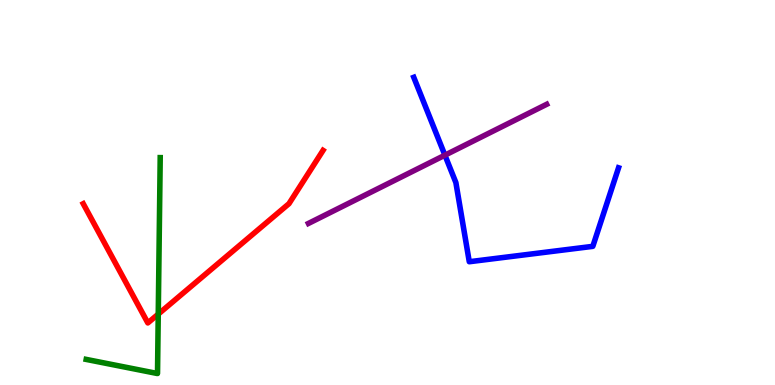[{'lines': ['blue', 'red'], 'intersections': []}, {'lines': ['green', 'red'], 'intersections': [{'x': 2.04, 'y': 1.84}]}, {'lines': ['purple', 'red'], 'intersections': []}, {'lines': ['blue', 'green'], 'intersections': []}, {'lines': ['blue', 'purple'], 'intersections': [{'x': 5.74, 'y': 5.97}]}, {'lines': ['green', 'purple'], 'intersections': []}]